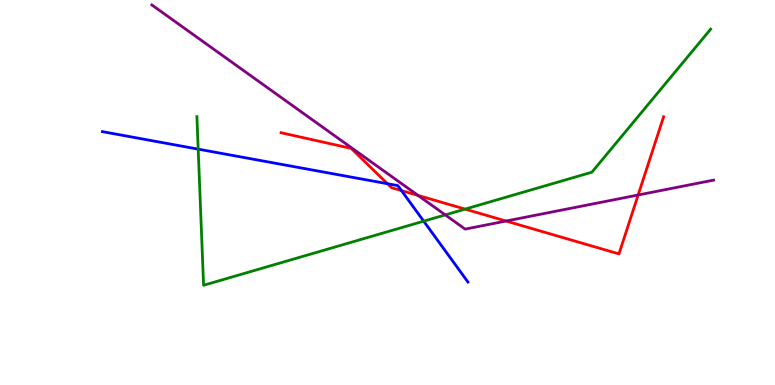[{'lines': ['blue', 'red'], 'intersections': [{'x': 5.0, 'y': 5.23}, {'x': 5.18, 'y': 5.05}]}, {'lines': ['green', 'red'], 'intersections': [{'x': 6.0, 'y': 4.57}]}, {'lines': ['purple', 'red'], 'intersections': [{'x': 5.39, 'y': 4.92}, {'x': 6.53, 'y': 4.26}, {'x': 8.23, 'y': 4.94}]}, {'lines': ['blue', 'green'], 'intersections': [{'x': 2.56, 'y': 6.13}, {'x': 5.47, 'y': 4.26}]}, {'lines': ['blue', 'purple'], 'intersections': []}, {'lines': ['green', 'purple'], 'intersections': [{'x': 5.75, 'y': 4.42}]}]